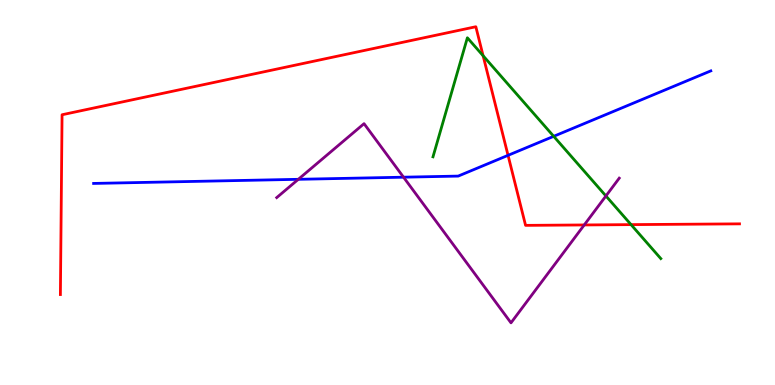[{'lines': ['blue', 'red'], 'intersections': [{'x': 6.56, 'y': 5.97}]}, {'lines': ['green', 'red'], 'intersections': [{'x': 6.23, 'y': 8.55}, {'x': 8.14, 'y': 4.17}]}, {'lines': ['purple', 'red'], 'intersections': [{'x': 7.54, 'y': 4.16}]}, {'lines': ['blue', 'green'], 'intersections': [{'x': 7.14, 'y': 6.46}]}, {'lines': ['blue', 'purple'], 'intersections': [{'x': 3.85, 'y': 5.34}, {'x': 5.21, 'y': 5.4}]}, {'lines': ['green', 'purple'], 'intersections': [{'x': 7.82, 'y': 4.91}]}]